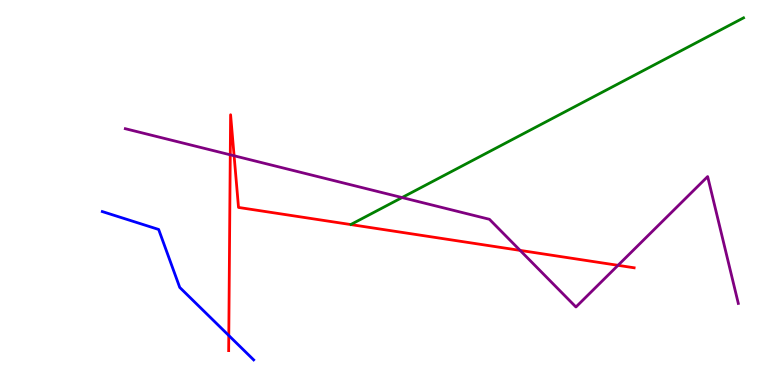[{'lines': ['blue', 'red'], 'intersections': [{'x': 2.95, 'y': 1.29}]}, {'lines': ['green', 'red'], 'intersections': []}, {'lines': ['purple', 'red'], 'intersections': [{'x': 2.97, 'y': 5.98}, {'x': 3.02, 'y': 5.95}, {'x': 6.71, 'y': 3.5}, {'x': 7.97, 'y': 3.11}]}, {'lines': ['blue', 'green'], 'intersections': []}, {'lines': ['blue', 'purple'], 'intersections': []}, {'lines': ['green', 'purple'], 'intersections': [{'x': 5.19, 'y': 4.87}]}]